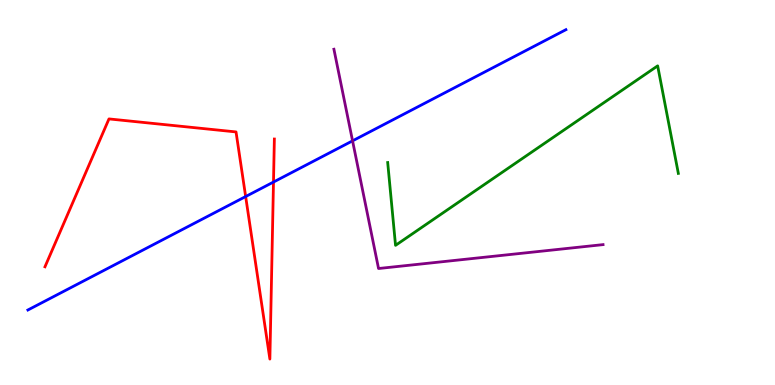[{'lines': ['blue', 'red'], 'intersections': [{'x': 3.17, 'y': 4.89}, {'x': 3.53, 'y': 5.27}]}, {'lines': ['green', 'red'], 'intersections': []}, {'lines': ['purple', 'red'], 'intersections': []}, {'lines': ['blue', 'green'], 'intersections': []}, {'lines': ['blue', 'purple'], 'intersections': [{'x': 4.55, 'y': 6.34}]}, {'lines': ['green', 'purple'], 'intersections': []}]